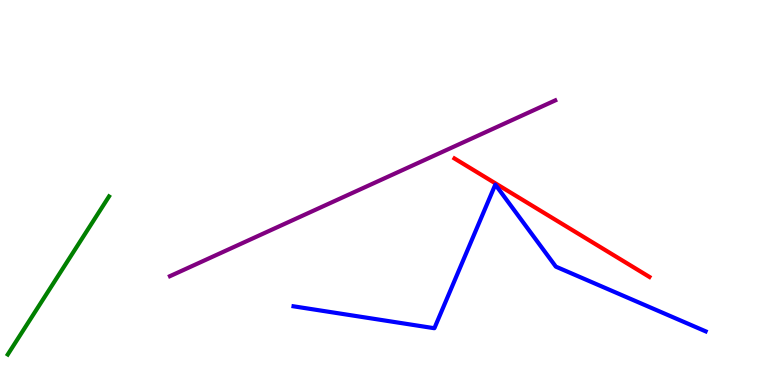[{'lines': ['blue', 'red'], 'intersections': []}, {'lines': ['green', 'red'], 'intersections': []}, {'lines': ['purple', 'red'], 'intersections': []}, {'lines': ['blue', 'green'], 'intersections': []}, {'lines': ['blue', 'purple'], 'intersections': []}, {'lines': ['green', 'purple'], 'intersections': []}]